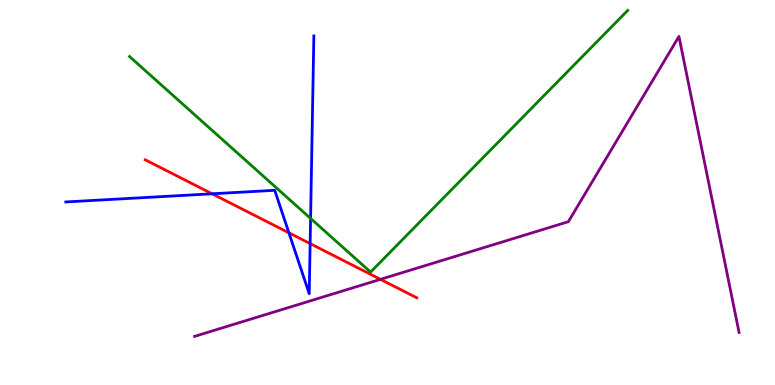[{'lines': ['blue', 'red'], 'intersections': [{'x': 2.74, 'y': 4.97}, {'x': 3.73, 'y': 3.95}, {'x': 4.0, 'y': 3.67}]}, {'lines': ['green', 'red'], 'intersections': []}, {'lines': ['purple', 'red'], 'intersections': [{'x': 4.91, 'y': 2.74}]}, {'lines': ['blue', 'green'], 'intersections': [{'x': 4.01, 'y': 4.33}]}, {'lines': ['blue', 'purple'], 'intersections': []}, {'lines': ['green', 'purple'], 'intersections': []}]